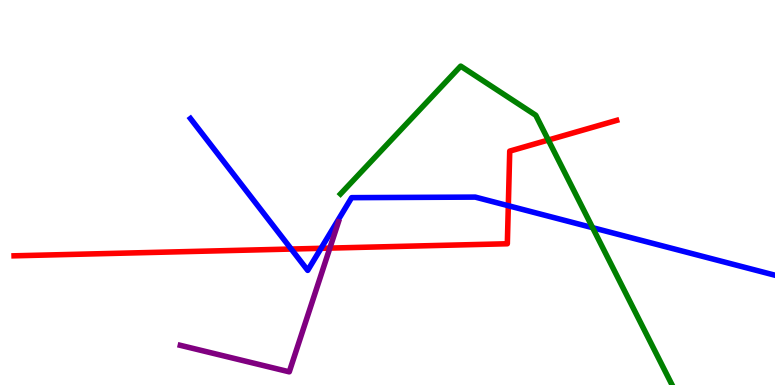[{'lines': ['blue', 'red'], 'intersections': [{'x': 3.76, 'y': 3.53}, {'x': 4.14, 'y': 3.55}, {'x': 6.56, 'y': 4.66}]}, {'lines': ['green', 'red'], 'intersections': [{'x': 7.07, 'y': 6.36}]}, {'lines': ['purple', 'red'], 'intersections': [{'x': 4.26, 'y': 3.56}]}, {'lines': ['blue', 'green'], 'intersections': [{'x': 7.65, 'y': 4.09}]}, {'lines': ['blue', 'purple'], 'intersections': []}, {'lines': ['green', 'purple'], 'intersections': []}]